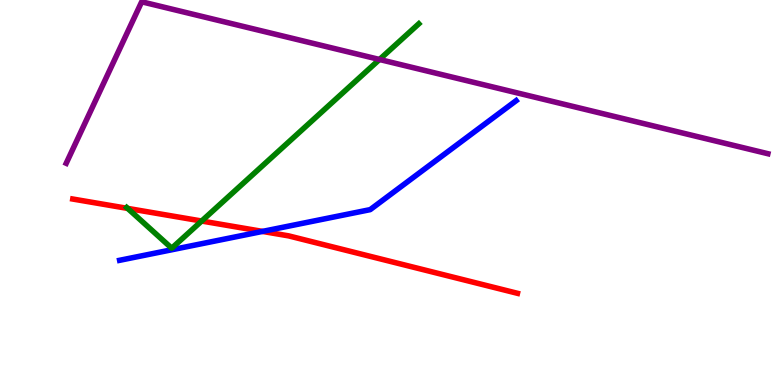[{'lines': ['blue', 'red'], 'intersections': [{'x': 3.39, 'y': 3.99}]}, {'lines': ['green', 'red'], 'intersections': [{'x': 1.65, 'y': 4.59}, {'x': 2.6, 'y': 4.26}]}, {'lines': ['purple', 'red'], 'intersections': []}, {'lines': ['blue', 'green'], 'intersections': []}, {'lines': ['blue', 'purple'], 'intersections': []}, {'lines': ['green', 'purple'], 'intersections': [{'x': 4.9, 'y': 8.45}]}]